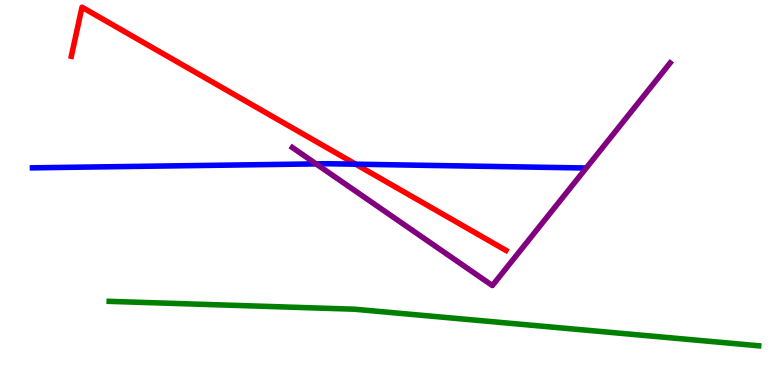[{'lines': ['blue', 'red'], 'intersections': [{'x': 4.59, 'y': 5.74}]}, {'lines': ['green', 'red'], 'intersections': []}, {'lines': ['purple', 'red'], 'intersections': []}, {'lines': ['blue', 'green'], 'intersections': []}, {'lines': ['blue', 'purple'], 'intersections': [{'x': 4.08, 'y': 5.74}]}, {'lines': ['green', 'purple'], 'intersections': []}]